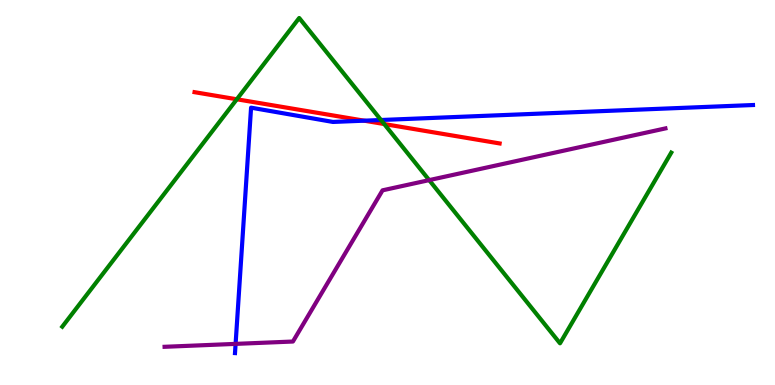[{'lines': ['blue', 'red'], 'intersections': [{'x': 4.7, 'y': 6.87}]}, {'lines': ['green', 'red'], 'intersections': [{'x': 3.06, 'y': 7.42}, {'x': 4.96, 'y': 6.78}]}, {'lines': ['purple', 'red'], 'intersections': []}, {'lines': ['blue', 'green'], 'intersections': [{'x': 4.92, 'y': 6.88}]}, {'lines': ['blue', 'purple'], 'intersections': [{'x': 3.04, 'y': 1.07}]}, {'lines': ['green', 'purple'], 'intersections': [{'x': 5.54, 'y': 5.32}]}]